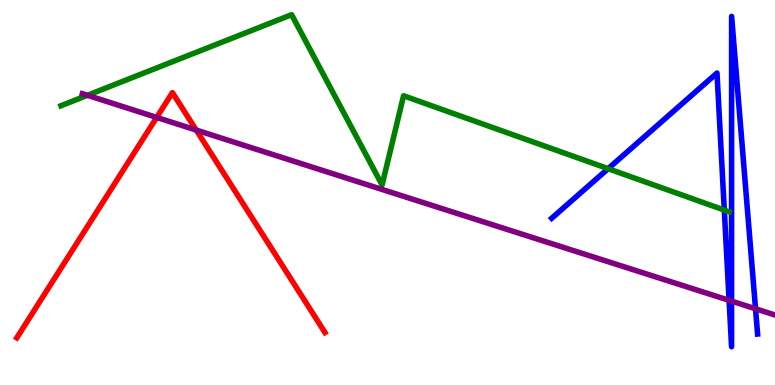[{'lines': ['blue', 'red'], 'intersections': []}, {'lines': ['green', 'red'], 'intersections': []}, {'lines': ['purple', 'red'], 'intersections': [{'x': 2.02, 'y': 6.95}, {'x': 2.53, 'y': 6.62}]}, {'lines': ['blue', 'green'], 'intersections': [{'x': 7.85, 'y': 5.62}, {'x': 9.35, 'y': 4.54}]}, {'lines': ['blue', 'purple'], 'intersections': [{'x': 9.41, 'y': 2.2}, {'x': 9.44, 'y': 2.18}, {'x': 9.75, 'y': 1.98}]}, {'lines': ['green', 'purple'], 'intersections': [{'x': 1.13, 'y': 7.52}]}]